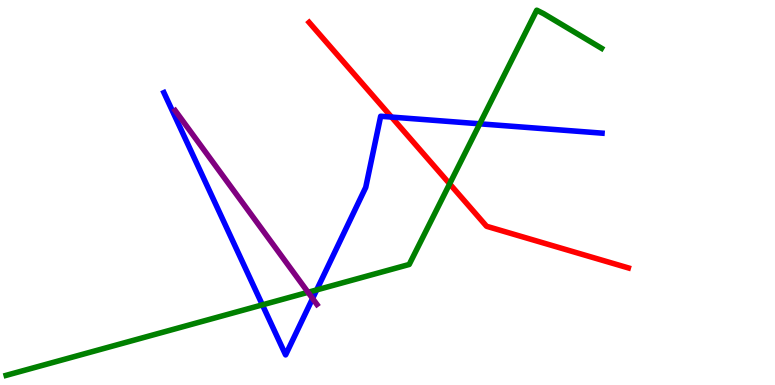[{'lines': ['blue', 'red'], 'intersections': [{'x': 5.05, 'y': 6.96}]}, {'lines': ['green', 'red'], 'intersections': [{'x': 5.8, 'y': 5.22}]}, {'lines': ['purple', 'red'], 'intersections': []}, {'lines': ['blue', 'green'], 'intersections': [{'x': 3.39, 'y': 2.08}, {'x': 4.09, 'y': 2.47}, {'x': 6.19, 'y': 6.78}]}, {'lines': ['blue', 'purple'], 'intersections': [{'x': 4.03, 'y': 2.25}]}, {'lines': ['green', 'purple'], 'intersections': [{'x': 3.97, 'y': 2.41}]}]